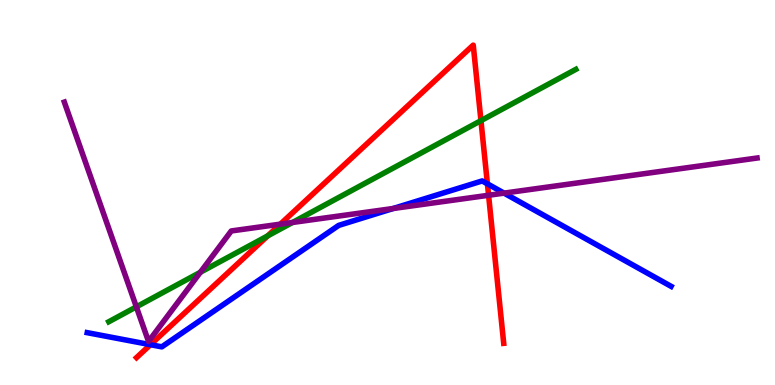[{'lines': ['blue', 'red'], 'intersections': [{'x': 1.94, 'y': 1.05}, {'x': 6.29, 'y': 5.22}]}, {'lines': ['green', 'red'], 'intersections': [{'x': 3.45, 'y': 3.87}, {'x': 6.21, 'y': 6.87}]}, {'lines': ['purple', 'red'], 'intersections': [{'x': 3.62, 'y': 4.18}, {'x': 6.3, 'y': 4.93}]}, {'lines': ['blue', 'green'], 'intersections': []}, {'lines': ['blue', 'purple'], 'intersections': [{'x': 5.07, 'y': 4.58}, {'x': 6.5, 'y': 4.98}]}, {'lines': ['green', 'purple'], 'intersections': [{'x': 1.76, 'y': 2.03}, {'x': 2.59, 'y': 2.93}, {'x': 3.77, 'y': 4.22}]}]